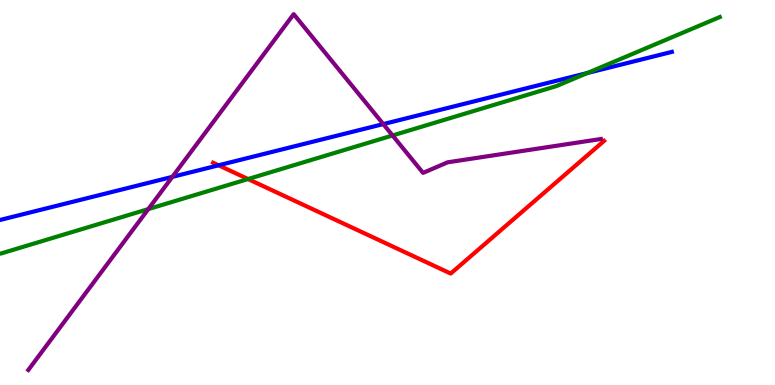[{'lines': ['blue', 'red'], 'intersections': [{'x': 2.82, 'y': 5.71}]}, {'lines': ['green', 'red'], 'intersections': [{'x': 3.2, 'y': 5.35}]}, {'lines': ['purple', 'red'], 'intersections': []}, {'lines': ['blue', 'green'], 'intersections': [{'x': 7.58, 'y': 8.1}]}, {'lines': ['blue', 'purple'], 'intersections': [{'x': 2.22, 'y': 5.41}, {'x': 4.95, 'y': 6.78}]}, {'lines': ['green', 'purple'], 'intersections': [{'x': 1.91, 'y': 4.57}, {'x': 5.07, 'y': 6.48}]}]